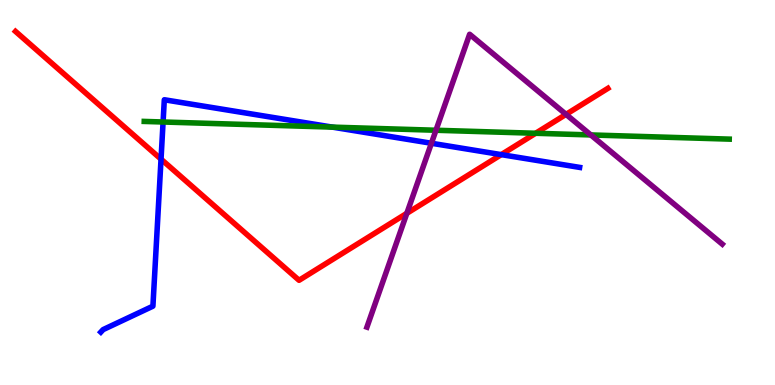[{'lines': ['blue', 'red'], 'intersections': [{'x': 2.08, 'y': 5.87}, {'x': 6.47, 'y': 5.98}]}, {'lines': ['green', 'red'], 'intersections': [{'x': 6.91, 'y': 6.54}]}, {'lines': ['purple', 'red'], 'intersections': [{'x': 5.25, 'y': 4.46}, {'x': 7.3, 'y': 7.03}]}, {'lines': ['blue', 'green'], 'intersections': [{'x': 2.1, 'y': 6.83}, {'x': 4.29, 'y': 6.7}]}, {'lines': ['blue', 'purple'], 'intersections': [{'x': 5.57, 'y': 6.28}]}, {'lines': ['green', 'purple'], 'intersections': [{'x': 5.63, 'y': 6.62}, {'x': 7.62, 'y': 6.5}]}]